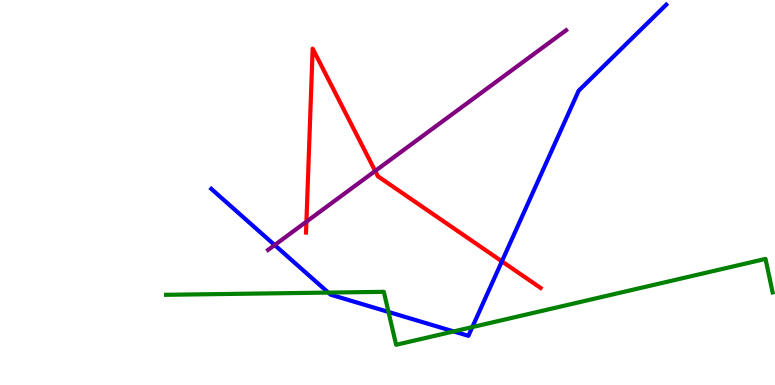[{'lines': ['blue', 'red'], 'intersections': [{'x': 6.48, 'y': 3.21}]}, {'lines': ['green', 'red'], 'intersections': []}, {'lines': ['purple', 'red'], 'intersections': [{'x': 3.95, 'y': 4.24}, {'x': 4.84, 'y': 5.56}]}, {'lines': ['blue', 'green'], 'intersections': [{'x': 4.24, 'y': 2.4}, {'x': 5.01, 'y': 1.9}, {'x': 5.85, 'y': 1.39}, {'x': 6.09, 'y': 1.5}]}, {'lines': ['blue', 'purple'], 'intersections': [{'x': 3.54, 'y': 3.63}]}, {'lines': ['green', 'purple'], 'intersections': []}]